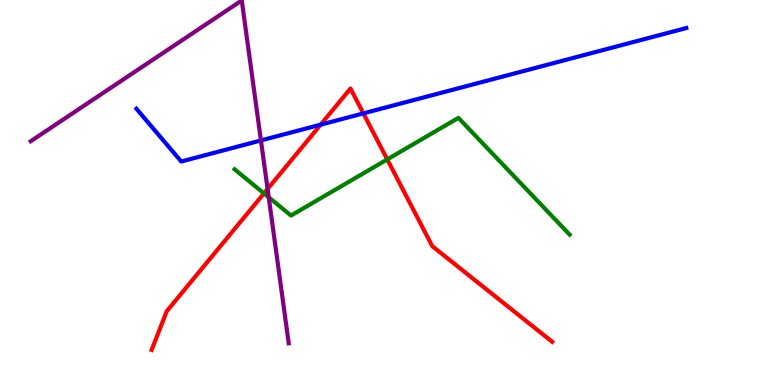[{'lines': ['blue', 'red'], 'intersections': [{'x': 4.14, 'y': 6.76}, {'x': 4.69, 'y': 7.06}]}, {'lines': ['green', 'red'], 'intersections': [{'x': 3.41, 'y': 4.98}, {'x': 5.0, 'y': 5.86}]}, {'lines': ['purple', 'red'], 'intersections': [{'x': 3.45, 'y': 5.09}]}, {'lines': ['blue', 'green'], 'intersections': []}, {'lines': ['blue', 'purple'], 'intersections': [{'x': 3.37, 'y': 6.35}]}, {'lines': ['green', 'purple'], 'intersections': [{'x': 3.47, 'y': 4.88}]}]